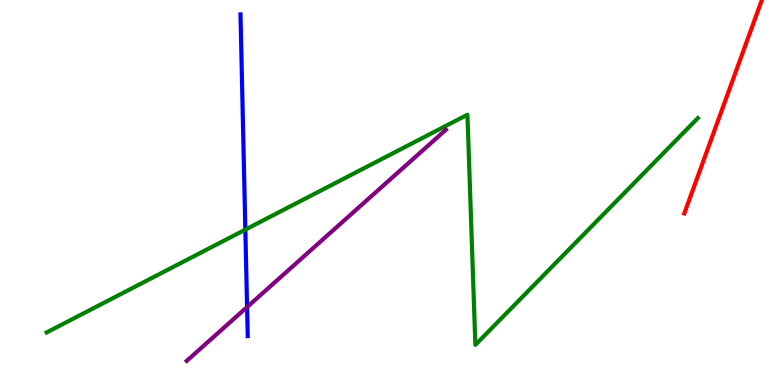[{'lines': ['blue', 'red'], 'intersections': []}, {'lines': ['green', 'red'], 'intersections': []}, {'lines': ['purple', 'red'], 'intersections': []}, {'lines': ['blue', 'green'], 'intersections': [{'x': 3.17, 'y': 4.04}]}, {'lines': ['blue', 'purple'], 'intersections': [{'x': 3.19, 'y': 2.02}]}, {'lines': ['green', 'purple'], 'intersections': []}]